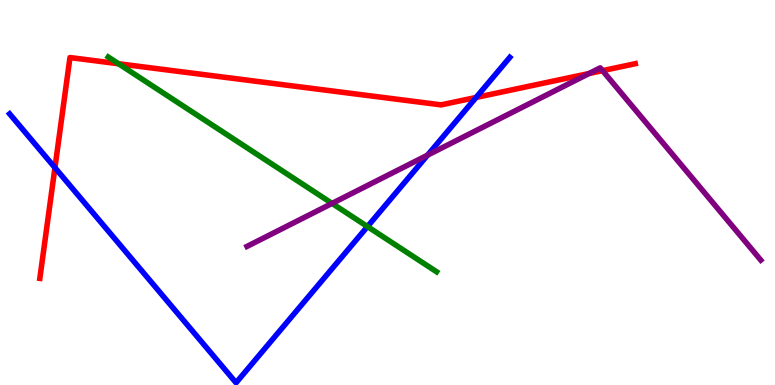[{'lines': ['blue', 'red'], 'intersections': [{'x': 0.709, 'y': 5.64}, {'x': 6.14, 'y': 7.47}]}, {'lines': ['green', 'red'], 'intersections': [{'x': 1.53, 'y': 8.34}]}, {'lines': ['purple', 'red'], 'intersections': [{'x': 7.6, 'y': 8.09}, {'x': 7.77, 'y': 8.17}]}, {'lines': ['blue', 'green'], 'intersections': [{'x': 4.74, 'y': 4.12}]}, {'lines': ['blue', 'purple'], 'intersections': [{'x': 5.52, 'y': 5.97}]}, {'lines': ['green', 'purple'], 'intersections': [{'x': 4.28, 'y': 4.72}]}]